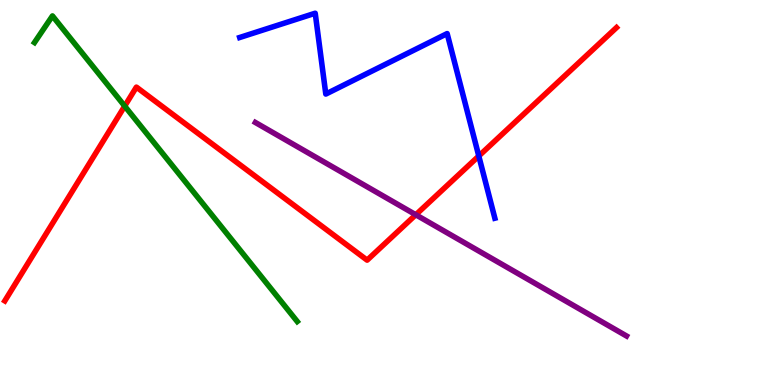[{'lines': ['blue', 'red'], 'intersections': [{'x': 6.18, 'y': 5.95}]}, {'lines': ['green', 'red'], 'intersections': [{'x': 1.61, 'y': 7.24}]}, {'lines': ['purple', 'red'], 'intersections': [{'x': 5.37, 'y': 4.42}]}, {'lines': ['blue', 'green'], 'intersections': []}, {'lines': ['blue', 'purple'], 'intersections': []}, {'lines': ['green', 'purple'], 'intersections': []}]